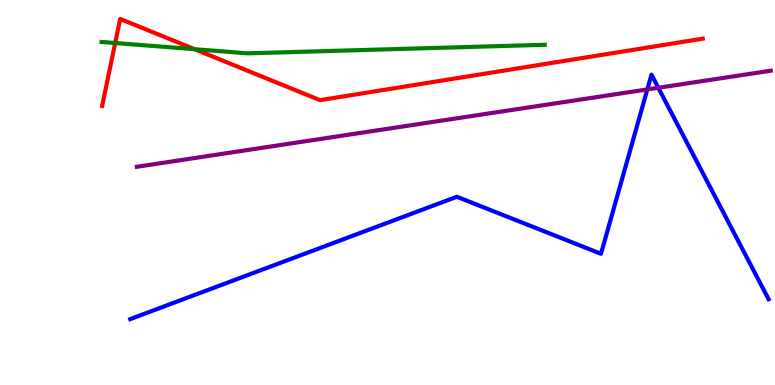[{'lines': ['blue', 'red'], 'intersections': []}, {'lines': ['green', 'red'], 'intersections': [{'x': 1.49, 'y': 8.88}, {'x': 2.51, 'y': 8.72}]}, {'lines': ['purple', 'red'], 'intersections': []}, {'lines': ['blue', 'green'], 'intersections': []}, {'lines': ['blue', 'purple'], 'intersections': [{'x': 8.35, 'y': 7.68}, {'x': 8.49, 'y': 7.72}]}, {'lines': ['green', 'purple'], 'intersections': []}]